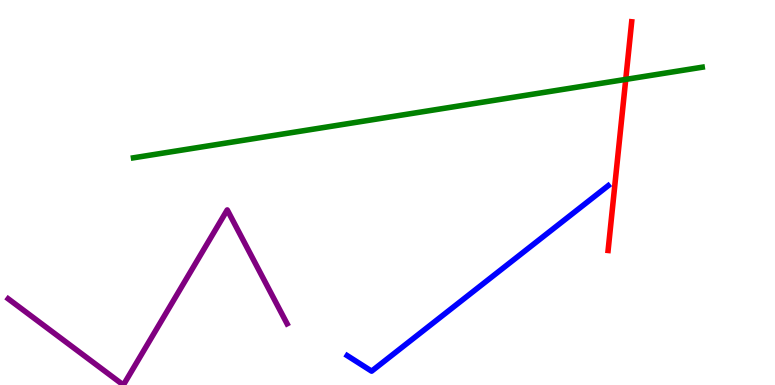[{'lines': ['blue', 'red'], 'intersections': []}, {'lines': ['green', 'red'], 'intersections': [{'x': 8.07, 'y': 7.94}]}, {'lines': ['purple', 'red'], 'intersections': []}, {'lines': ['blue', 'green'], 'intersections': []}, {'lines': ['blue', 'purple'], 'intersections': []}, {'lines': ['green', 'purple'], 'intersections': []}]